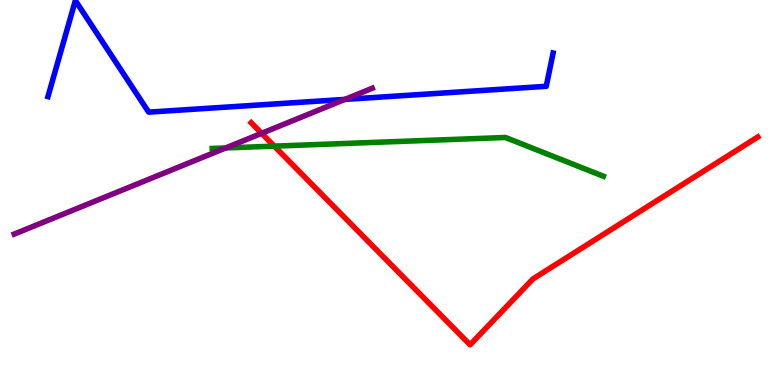[{'lines': ['blue', 'red'], 'intersections': []}, {'lines': ['green', 'red'], 'intersections': [{'x': 3.54, 'y': 6.2}]}, {'lines': ['purple', 'red'], 'intersections': [{'x': 3.38, 'y': 6.54}]}, {'lines': ['blue', 'green'], 'intersections': []}, {'lines': ['blue', 'purple'], 'intersections': [{'x': 4.45, 'y': 7.42}]}, {'lines': ['green', 'purple'], 'intersections': [{'x': 2.91, 'y': 6.16}]}]